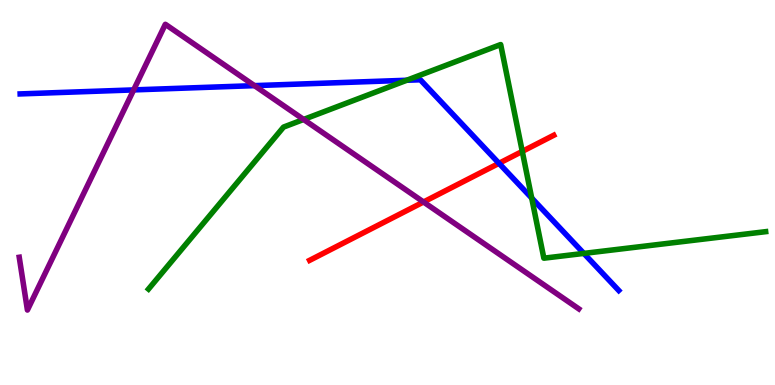[{'lines': ['blue', 'red'], 'intersections': [{'x': 6.44, 'y': 5.76}]}, {'lines': ['green', 'red'], 'intersections': [{'x': 6.74, 'y': 6.07}]}, {'lines': ['purple', 'red'], 'intersections': [{'x': 5.46, 'y': 4.75}]}, {'lines': ['blue', 'green'], 'intersections': [{'x': 5.25, 'y': 7.92}, {'x': 6.86, 'y': 4.86}, {'x': 7.53, 'y': 3.42}]}, {'lines': ['blue', 'purple'], 'intersections': [{'x': 1.72, 'y': 7.66}, {'x': 3.28, 'y': 7.78}]}, {'lines': ['green', 'purple'], 'intersections': [{'x': 3.92, 'y': 6.9}]}]